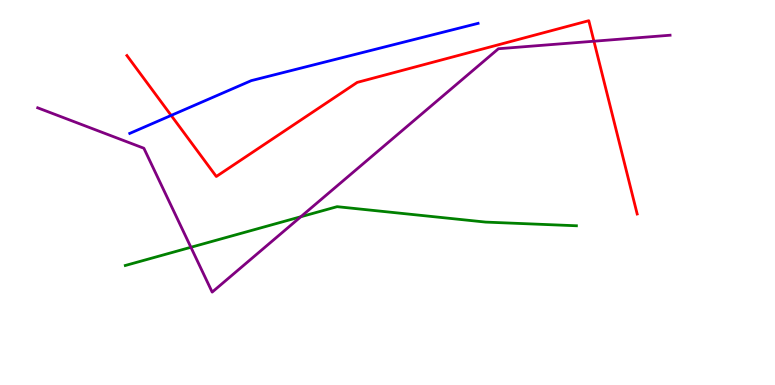[{'lines': ['blue', 'red'], 'intersections': [{'x': 2.21, 'y': 7.0}]}, {'lines': ['green', 'red'], 'intersections': []}, {'lines': ['purple', 'red'], 'intersections': [{'x': 7.66, 'y': 8.93}]}, {'lines': ['blue', 'green'], 'intersections': []}, {'lines': ['blue', 'purple'], 'intersections': []}, {'lines': ['green', 'purple'], 'intersections': [{'x': 2.46, 'y': 3.58}, {'x': 3.88, 'y': 4.37}]}]